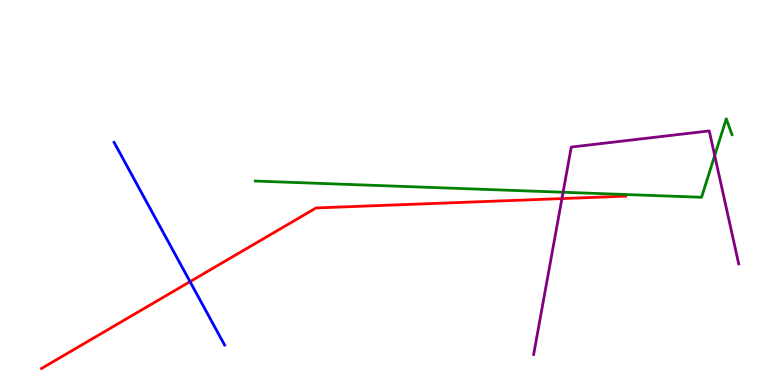[{'lines': ['blue', 'red'], 'intersections': [{'x': 2.45, 'y': 2.68}]}, {'lines': ['green', 'red'], 'intersections': []}, {'lines': ['purple', 'red'], 'intersections': [{'x': 7.25, 'y': 4.84}]}, {'lines': ['blue', 'green'], 'intersections': []}, {'lines': ['blue', 'purple'], 'intersections': []}, {'lines': ['green', 'purple'], 'intersections': [{'x': 7.27, 'y': 5.01}, {'x': 9.22, 'y': 5.96}]}]